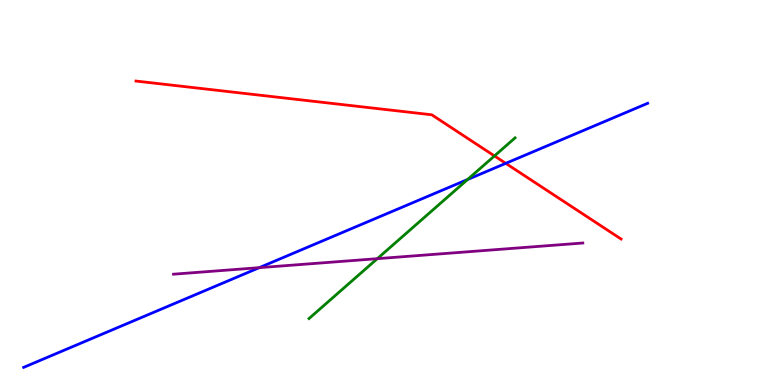[{'lines': ['blue', 'red'], 'intersections': [{'x': 6.53, 'y': 5.76}]}, {'lines': ['green', 'red'], 'intersections': [{'x': 6.38, 'y': 5.95}]}, {'lines': ['purple', 'red'], 'intersections': []}, {'lines': ['blue', 'green'], 'intersections': [{'x': 6.03, 'y': 5.34}]}, {'lines': ['blue', 'purple'], 'intersections': [{'x': 3.35, 'y': 3.05}]}, {'lines': ['green', 'purple'], 'intersections': [{'x': 4.87, 'y': 3.28}]}]